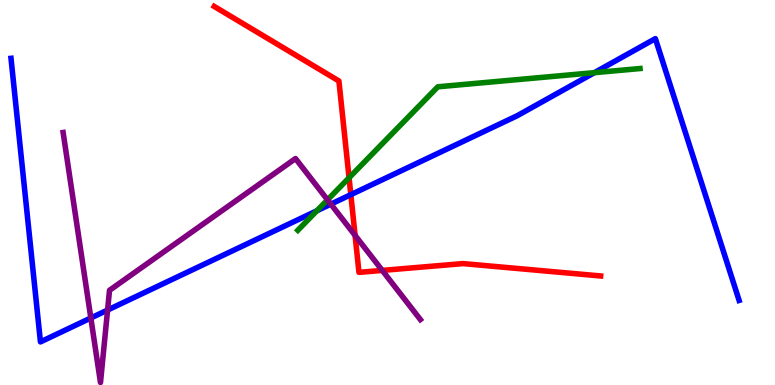[{'lines': ['blue', 'red'], 'intersections': [{'x': 4.53, 'y': 4.94}]}, {'lines': ['green', 'red'], 'intersections': [{'x': 4.5, 'y': 5.38}]}, {'lines': ['purple', 'red'], 'intersections': [{'x': 4.58, 'y': 3.89}, {'x': 4.93, 'y': 2.98}]}, {'lines': ['blue', 'green'], 'intersections': [{'x': 4.09, 'y': 4.53}, {'x': 7.67, 'y': 8.11}]}, {'lines': ['blue', 'purple'], 'intersections': [{'x': 1.17, 'y': 1.74}, {'x': 1.39, 'y': 1.95}, {'x': 4.27, 'y': 4.7}]}, {'lines': ['green', 'purple'], 'intersections': [{'x': 4.23, 'y': 4.81}]}]